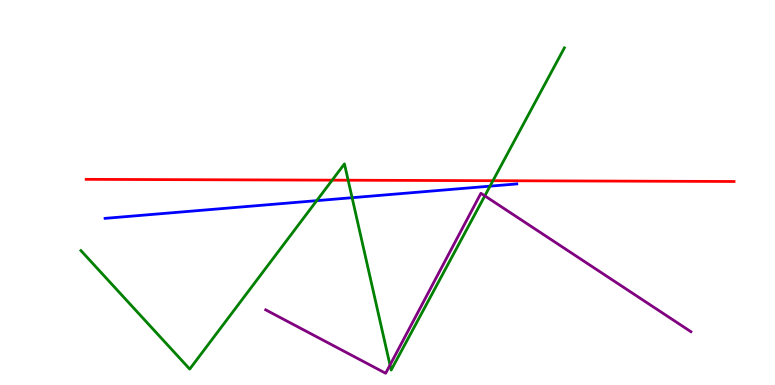[{'lines': ['blue', 'red'], 'intersections': []}, {'lines': ['green', 'red'], 'intersections': [{'x': 4.29, 'y': 5.32}, {'x': 4.49, 'y': 5.32}, {'x': 6.36, 'y': 5.31}]}, {'lines': ['purple', 'red'], 'intersections': []}, {'lines': ['blue', 'green'], 'intersections': [{'x': 4.09, 'y': 4.79}, {'x': 4.54, 'y': 4.86}, {'x': 6.32, 'y': 5.16}]}, {'lines': ['blue', 'purple'], 'intersections': []}, {'lines': ['green', 'purple'], 'intersections': [{'x': 5.03, 'y': 0.518}, {'x': 6.26, 'y': 4.91}]}]